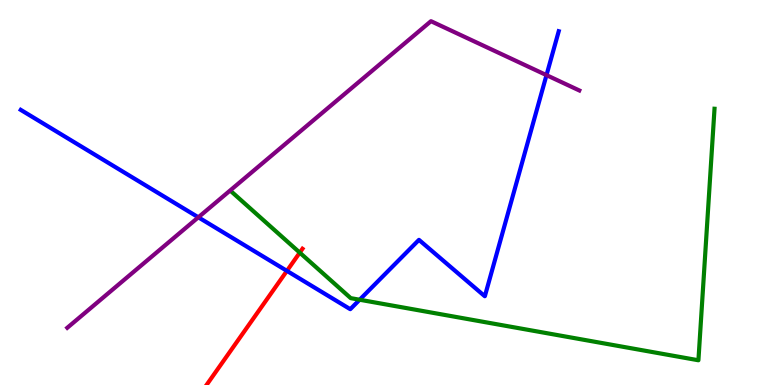[{'lines': ['blue', 'red'], 'intersections': [{'x': 3.7, 'y': 2.96}]}, {'lines': ['green', 'red'], 'intersections': [{'x': 3.87, 'y': 3.44}]}, {'lines': ['purple', 'red'], 'intersections': []}, {'lines': ['blue', 'green'], 'intersections': [{'x': 4.64, 'y': 2.21}]}, {'lines': ['blue', 'purple'], 'intersections': [{'x': 2.56, 'y': 4.36}, {'x': 7.05, 'y': 8.05}]}, {'lines': ['green', 'purple'], 'intersections': []}]